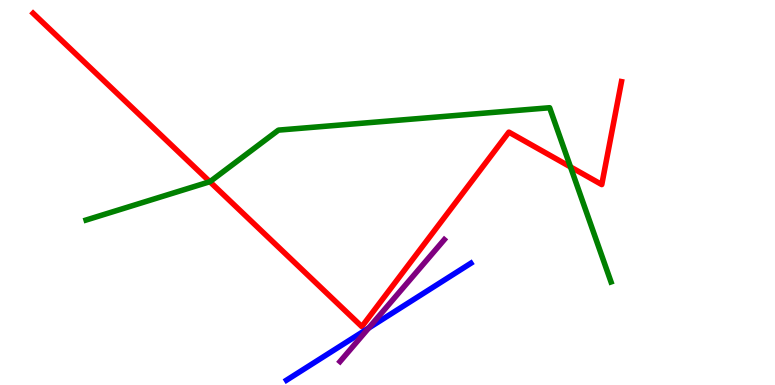[{'lines': ['blue', 'red'], 'intersections': []}, {'lines': ['green', 'red'], 'intersections': [{'x': 2.71, 'y': 5.28}, {'x': 7.36, 'y': 5.66}]}, {'lines': ['purple', 'red'], 'intersections': []}, {'lines': ['blue', 'green'], 'intersections': []}, {'lines': ['blue', 'purple'], 'intersections': [{'x': 4.76, 'y': 1.48}]}, {'lines': ['green', 'purple'], 'intersections': []}]